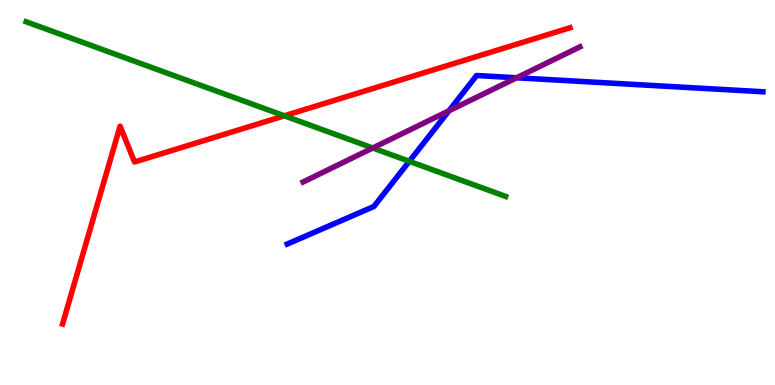[{'lines': ['blue', 'red'], 'intersections': []}, {'lines': ['green', 'red'], 'intersections': [{'x': 3.67, 'y': 6.99}]}, {'lines': ['purple', 'red'], 'intersections': []}, {'lines': ['blue', 'green'], 'intersections': [{'x': 5.28, 'y': 5.81}]}, {'lines': ['blue', 'purple'], 'intersections': [{'x': 5.79, 'y': 7.12}, {'x': 6.67, 'y': 7.98}]}, {'lines': ['green', 'purple'], 'intersections': [{'x': 4.81, 'y': 6.16}]}]